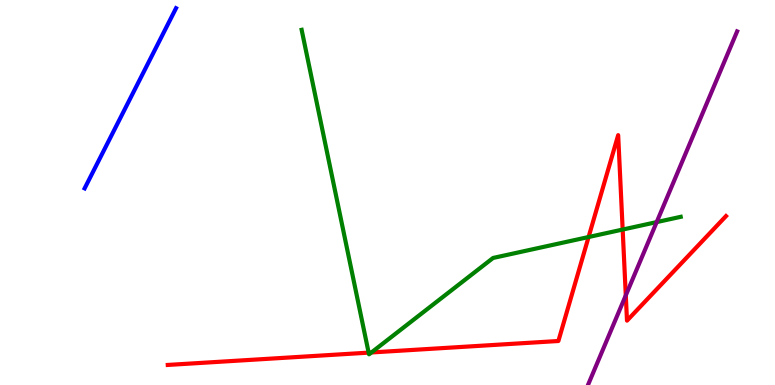[{'lines': ['blue', 'red'], 'intersections': []}, {'lines': ['green', 'red'], 'intersections': [{'x': 4.76, 'y': 0.841}, {'x': 4.79, 'y': 0.845}, {'x': 7.59, 'y': 3.84}, {'x': 8.03, 'y': 4.04}]}, {'lines': ['purple', 'red'], 'intersections': [{'x': 8.07, 'y': 2.33}]}, {'lines': ['blue', 'green'], 'intersections': []}, {'lines': ['blue', 'purple'], 'intersections': []}, {'lines': ['green', 'purple'], 'intersections': [{'x': 8.47, 'y': 4.23}]}]